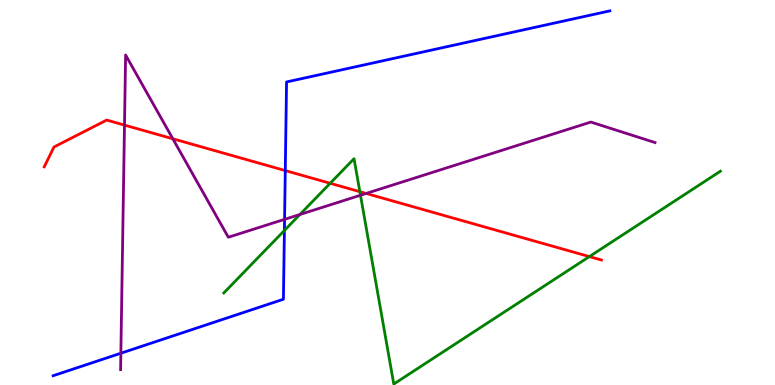[{'lines': ['blue', 'red'], 'intersections': [{'x': 3.68, 'y': 5.57}]}, {'lines': ['green', 'red'], 'intersections': [{'x': 4.26, 'y': 5.24}, {'x': 4.64, 'y': 5.02}, {'x': 7.6, 'y': 3.34}]}, {'lines': ['purple', 'red'], 'intersections': [{'x': 1.61, 'y': 6.75}, {'x': 2.23, 'y': 6.4}, {'x': 4.72, 'y': 4.98}]}, {'lines': ['blue', 'green'], 'intersections': [{'x': 3.67, 'y': 4.01}]}, {'lines': ['blue', 'purple'], 'intersections': [{'x': 1.56, 'y': 0.825}, {'x': 3.67, 'y': 4.3}]}, {'lines': ['green', 'purple'], 'intersections': [{'x': 3.87, 'y': 4.43}, {'x': 4.65, 'y': 4.93}]}]